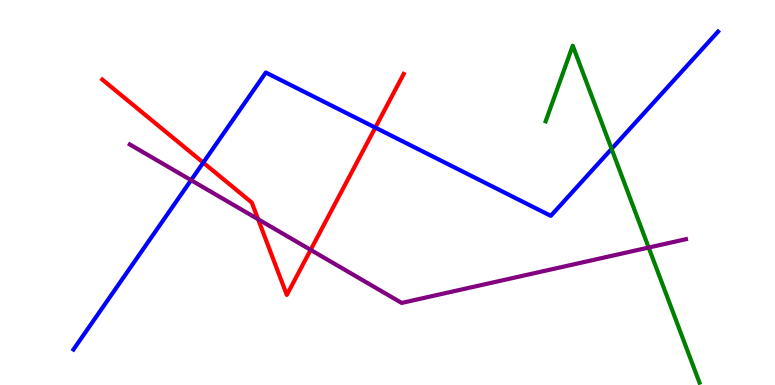[{'lines': ['blue', 'red'], 'intersections': [{'x': 2.62, 'y': 5.78}, {'x': 4.84, 'y': 6.69}]}, {'lines': ['green', 'red'], 'intersections': []}, {'lines': ['purple', 'red'], 'intersections': [{'x': 3.33, 'y': 4.31}, {'x': 4.01, 'y': 3.51}]}, {'lines': ['blue', 'green'], 'intersections': [{'x': 7.89, 'y': 6.13}]}, {'lines': ['blue', 'purple'], 'intersections': [{'x': 2.47, 'y': 5.32}]}, {'lines': ['green', 'purple'], 'intersections': [{'x': 8.37, 'y': 3.57}]}]